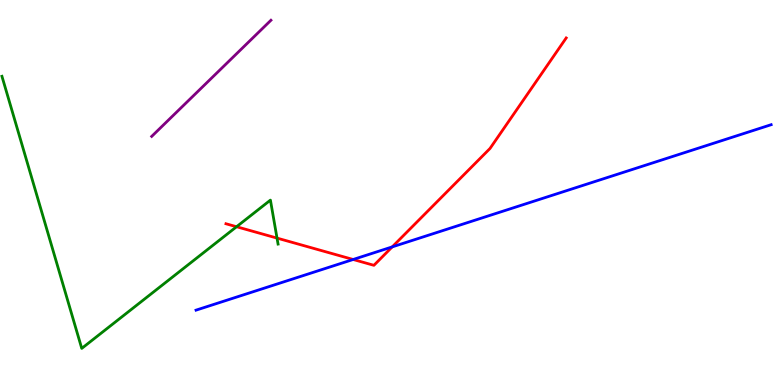[{'lines': ['blue', 'red'], 'intersections': [{'x': 4.56, 'y': 3.26}, {'x': 5.06, 'y': 3.59}]}, {'lines': ['green', 'red'], 'intersections': [{'x': 3.05, 'y': 4.11}, {'x': 3.57, 'y': 3.82}]}, {'lines': ['purple', 'red'], 'intersections': []}, {'lines': ['blue', 'green'], 'intersections': []}, {'lines': ['blue', 'purple'], 'intersections': []}, {'lines': ['green', 'purple'], 'intersections': []}]